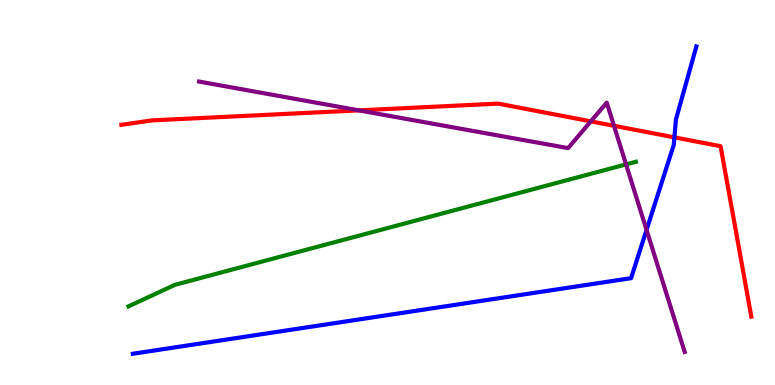[{'lines': ['blue', 'red'], 'intersections': [{'x': 8.7, 'y': 6.43}]}, {'lines': ['green', 'red'], 'intersections': []}, {'lines': ['purple', 'red'], 'intersections': [{'x': 4.63, 'y': 7.13}, {'x': 7.62, 'y': 6.85}, {'x': 7.92, 'y': 6.73}]}, {'lines': ['blue', 'green'], 'intersections': []}, {'lines': ['blue', 'purple'], 'intersections': [{'x': 8.34, 'y': 4.03}]}, {'lines': ['green', 'purple'], 'intersections': [{'x': 8.08, 'y': 5.73}]}]